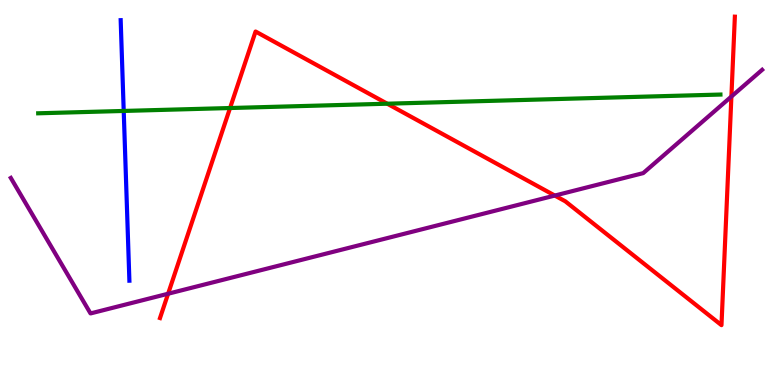[{'lines': ['blue', 'red'], 'intersections': []}, {'lines': ['green', 'red'], 'intersections': [{'x': 2.97, 'y': 7.19}, {'x': 5.0, 'y': 7.31}]}, {'lines': ['purple', 'red'], 'intersections': [{'x': 2.17, 'y': 2.37}, {'x': 7.16, 'y': 4.92}, {'x': 9.44, 'y': 7.49}]}, {'lines': ['blue', 'green'], 'intersections': [{'x': 1.6, 'y': 7.12}]}, {'lines': ['blue', 'purple'], 'intersections': []}, {'lines': ['green', 'purple'], 'intersections': []}]